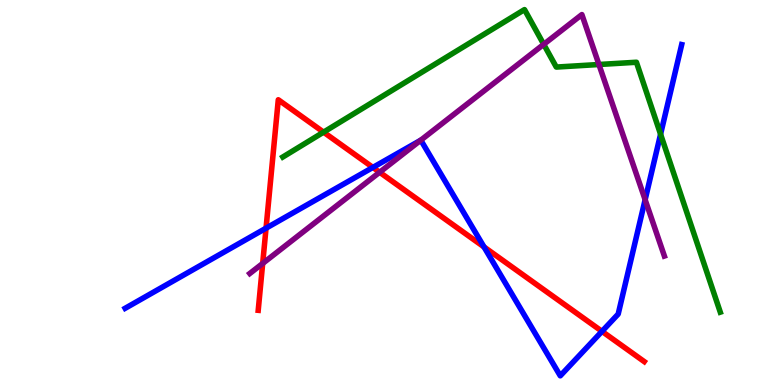[{'lines': ['blue', 'red'], 'intersections': [{'x': 3.43, 'y': 4.07}, {'x': 4.81, 'y': 5.65}, {'x': 6.25, 'y': 3.59}, {'x': 7.77, 'y': 1.39}]}, {'lines': ['green', 'red'], 'intersections': [{'x': 4.18, 'y': 6.57}]}, {'lines': ['purple', 'red'], 'intersections': [{'x': 3.39, 'y': 3.16}, {'x': 4.9, 'y': 5.53}]}, {'lines': ['blue', 'green'], 'intersections': [{'x': 8.52, 'y': 6.51}]}, {'lines': ['blue', 'purple'], 'intersections': [{'x': 5.43, 'y': 6.36}, {'x': 8.32, 'y': 4.81}]}, {'lines': ['green', 'purple'], 'intersections': [{'x': 7.02, 'y': 8.85}, {'x': 7.73, 'y': 8.32}]}]